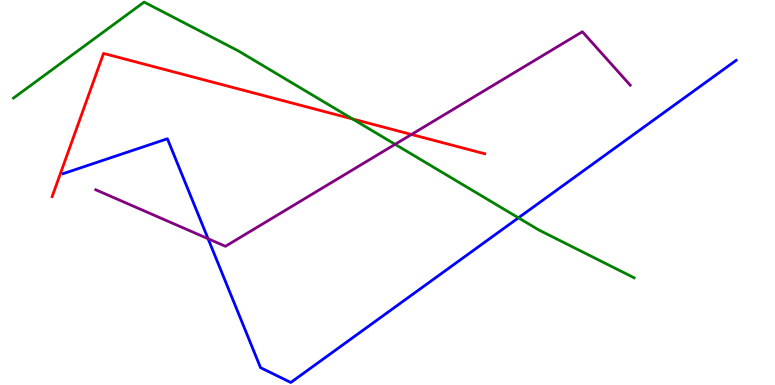[{'lines': ['blue', 'red'], 'intersections': []}, {'lines': ['green', 'red'], 'intersections': [{'x': 4.55, 'y': 6.91}]}, {'lines': ['purple', 'red'], 'intersections': [{'x': 5.31, 'y': 6.51}]}, {'lines': ['blue', 'green'], 'intersections': [{'x': 6.69, 'y': 4.34}]}, {'lines': ['blue', 'purple'], 'intersections': [{'x': 2.68, 'y': 3.8}]}, {'lines': ['green', 'purple'], 'intersections': [{'x': 5.1, 'y': 6.25}]}]